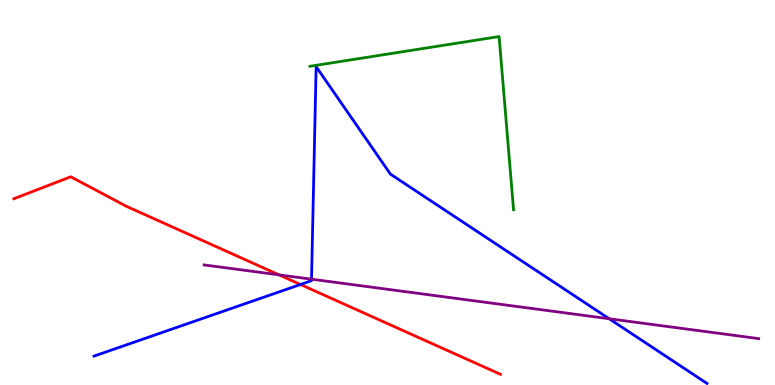[{'lines': ['blue', 'red'], 'intersections': [{'x': 3.88, 'y': 2.61}]}, {'lines': ['green', 'red'], 'intersections': []}, {'lines': ['purple', 'red'], 'intersections': [{'x': 3.6, 'y': 2.86}]}, {'lines': ['blue', 'green'], 'intersections': []}, {'lines': ['blue', 'purple'], 'intersections': [{'x': 4.02, 'y': 2.75}, {'x': 7.86, 'y': 1.72}]}, {'lines': ['green', 'purple'], 'intersections': []}]